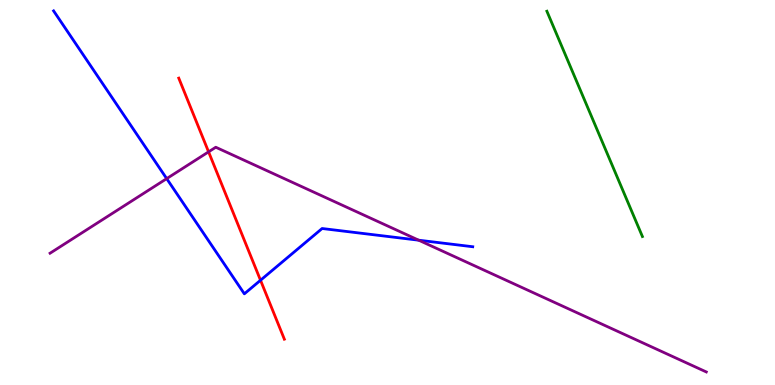[{'lines': ['blue', 'red'], 'intersections': [{'x': 3.36, 'y': 2.72}]}, {'lines': ['green', 'red'], 'intersections': []}, {'lines': ['purple', 'red'], 'intersections': [{'x': 2.69, 'y': 6.06}]}, {'lines': ['blue', 'green'], 'intersections': []}, {'lines': ['blue', 'purple'], 'intersections': [{'x': 2.15, 'y': 5.36}, {'x': 5.4, 'y': 3.76}]}, {'lines': ['green', 'purple'], 'intersections': []}]